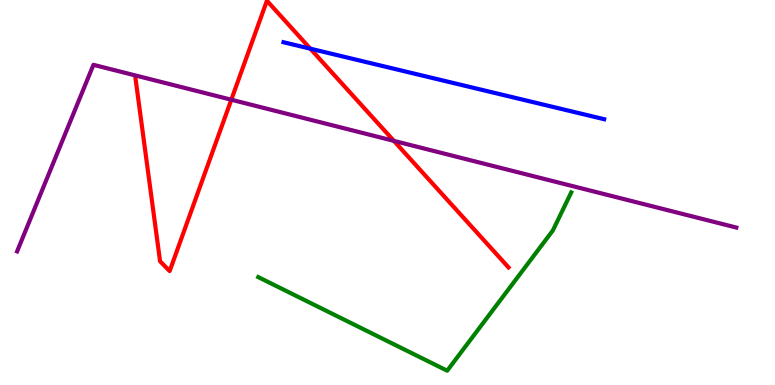[{'lines': ['blue', 'red'], 'intersections': [{'x': 4.0, 'y': 8.74}]}, {'lines': ['green', 'red'], 'intersections': []}, {'lines': ['purple', 'red'], 'intersections': [{'x': 2.98, 'y': 7.41}, {'x': 5.08, 'y': 6.34}]}, {'lines': ['blue', 'green'], 'intersections': []}, {'lines': ['blue', 'purple'], 'intersections': []}, {'lines': ['green', 'purple'], 'intersections': []}]